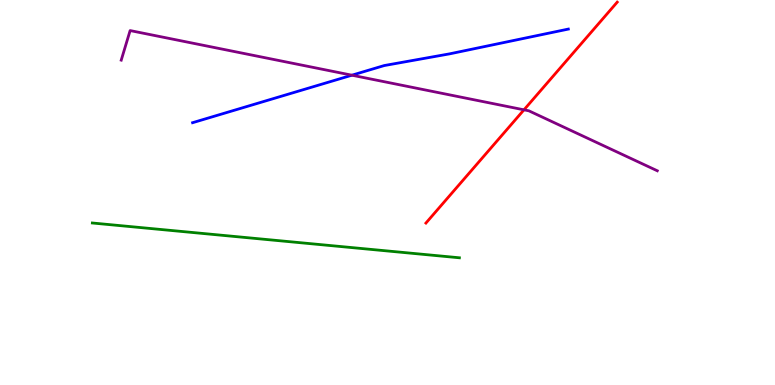[{'lines': ['blue', 'red'], 'intersections': []}, {'lines': ['green', 'red'], 'intersections': []}, {'lines': ['purple', 'red'], 'intersections': [{'x': 6.76, 'y': 7.15}]}, {'lines': ['blue', 'green'], 'intersections': []}, {'lines': ['blue', 'purple'], 'intersections': [{'x': 4.54, 'y': 8.05}]}, {'lines': ['green', 'purple'], 'intersections': []}]